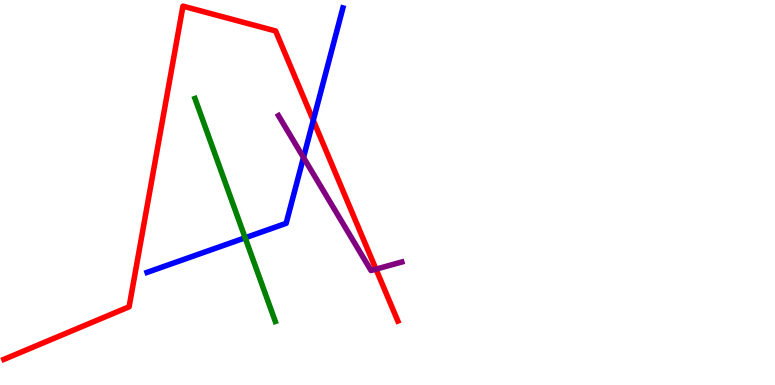[{'lines': ['blue', 'red'], 'intersections': [{'x': 4.04, 'y': 6.87}]}, {'lines': ['green', 'red'], 'intersections': []}, {'lines': ['purple', 'red'], 'intersections': [{'x': 4.85, 'y': 3.01}]}, {'lines': ['blue', 'green'], 'intersections': [{'x': 3.16, 'y': 3.82}]}, {'lines': ['blue', 'purple'], 'intersections': [{'x': 3.92, 'y': 5.91}]}, {'lines': ['green', 'purple'], 'intersections': []}]